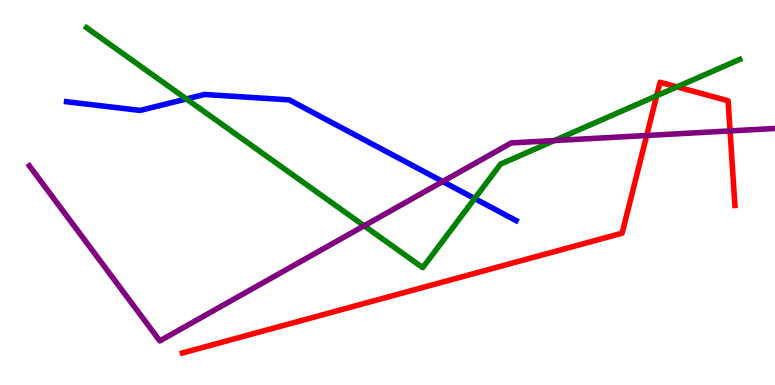[{'lines': ['blue', 'red'], 'intersections': []}, {'lines': ['green', 'red'], 'intersections': [{'x': 8.47, 'y': 7.51}, {'x': 8.74, 'y': 7.74}]}, {'lines': ['purple', 'red'], 'intersections': [{'x': 8.34, 'y': 6.48}, {'x': 9.42, 'y': 6.6}]}, {'lines': ['blue', 'green'], 'intersections': [{'x': 2.41, 'y': 7.43}, {'x': 6.12, 'y': 4.84}]}, {'lines': ['blue', 'purple'], 'intersections': [{'x': 5.71, 'y': 5.28}]}, {'lines': ['green', 'purple'], 'intersections': [{'x': 4.7, 'y': 4.14}, {'x': 7.15, 'y': 6.35}]}]